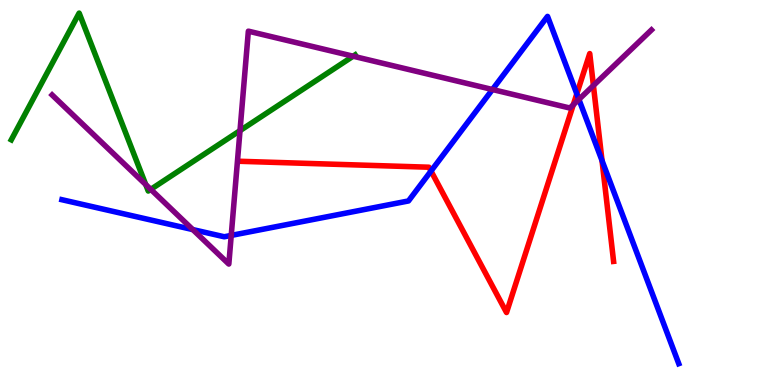[{'lines': ['blue', 'red'], 'intersections': [{'x': 5.56, 'y': 5.56}, {'x': 7.44, 'y': 7.56}, {'x': 7.77, 'y': 5.83}]}, {'lines': ['green', 'red'], 'intersections': []}, {'lines': ['purple', 'red'], 'intersections': [{'x': 7.4, 'y': 7.28}, {'x': 7.66, 'y': 7.78}]}, {'lines': ['blue', 'green'], 'intersections': []}, {'lines': ['blue', 'purple'], 'intersections': [{'x': 2.49, 'y': 4.04}, {'x': 2.98, 'y': 3.89}, {'x': 6.35, 'y': 7.67}, {'x': 7.47, 'y': 7.42}]}, {'lines': ['green', 'purple'], 'intersections': [{'x': 1.88, 'y': 5.21}, {'x': 1.95, 'y': 5.08}, {'x': 3.1, 'y': 6.61}, {'x': 4.56, 'y': 8.54}]}]